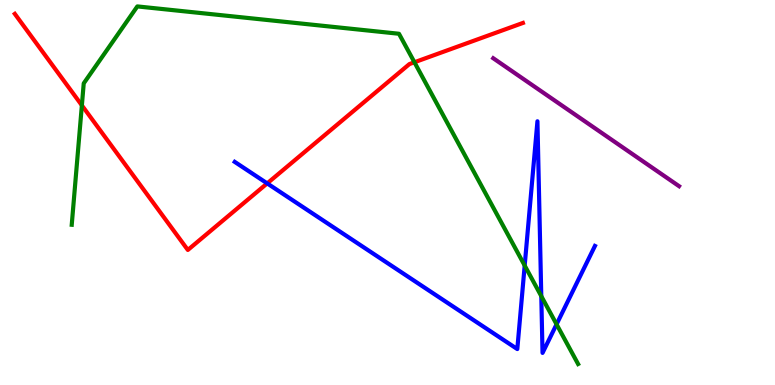[{'lines': ['blue', 'red'], 'intersections': [{'x': 3.45, 'y': 5.24}]}, {'lines': ['green', 'red'], 'intersections': [{'x': 1.06, 'y': 7.26}, {'x': 5.35, 'y': 8.38}]}, {'lines': ['purple', 'red'], 'intersections': []}, {'lines': ['blue', 'green'], 'intersections': [{'x': 6.77, 'y': 3.1}, {'x': 6.98, 'y': 2.31}, {'x': 7.18, 'y': 1.58}]}, {'lines': ['blue', 'purple'], 'intersections': []}, {'lines': ['green', 'purple'], 'intersections': []}]